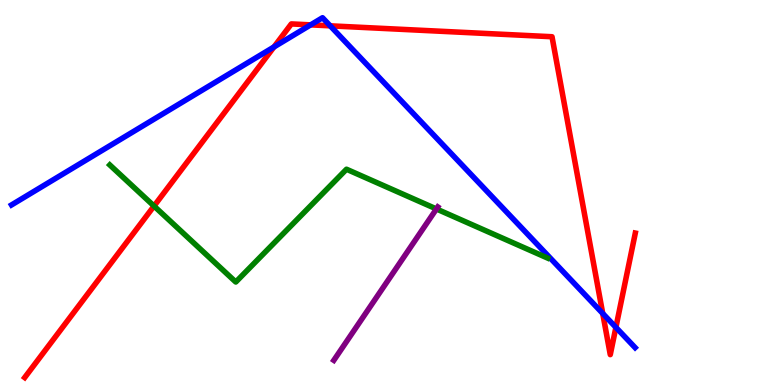[{'lines': ['blue', 'red'], 'intersections': [{'x': 3.54, 'y': 8.78}, {'x': 4.01, 'y': 9.35}, {'x': 4.26, 'y': 9.33}, {'x': 7.78, 'y': 1.86}, {'x': 7.95, 'y': 1.5}]}, {'lines': ['green', 'red'], 'intersections': [{'x': 1.99, 'y': 4.65}]}, {'lines': ['purple', 'red'], 'intersections': []}, {'lines': ['blue', 'green'], 'intersections': []}, {'lines': ['blue', 'purple'], 'intersections': []}, {'lines': ['green', 'purple'], 'intersections': [{'x': 5.63, 'y': 4.57}]}]